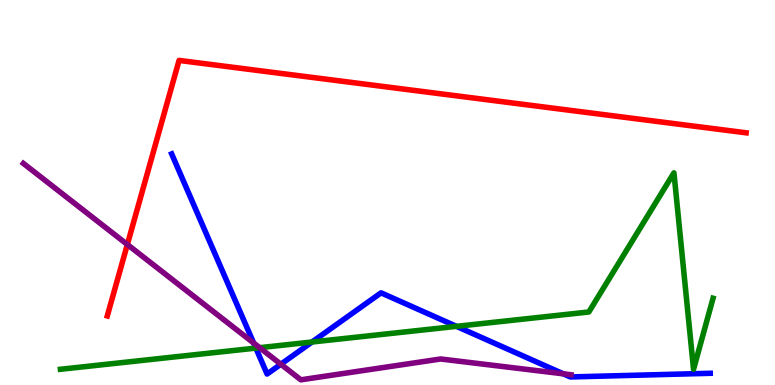[{'lines': ['blue', 'red'], 'intersections': []}, {'lines': ['green', 'red'], 'intersections': []}, {'lines': ['purple', 'red'], 'intersections': [{'x': 1.64, 'y': 3.65}]}, {'lines': ['blue', 'green'], 'intersections': [{'x': 3.3, 'y': 0.959}, {'x': 4.03, 'y': 1.12}, {'x': 5.89, 'y': 1.52}]}, {'lines': ['blue', 'purple'], 'intersections': [{'x': 3.27, 'y': 1.09}, {'x': 3.62, 'y': 0.54}, {'x': 7.27, 'y': 0.29}]}, {'lines': ['green', 'purple'], 'intersections': [{'x': 3.35, 'y': 0.969}]}]